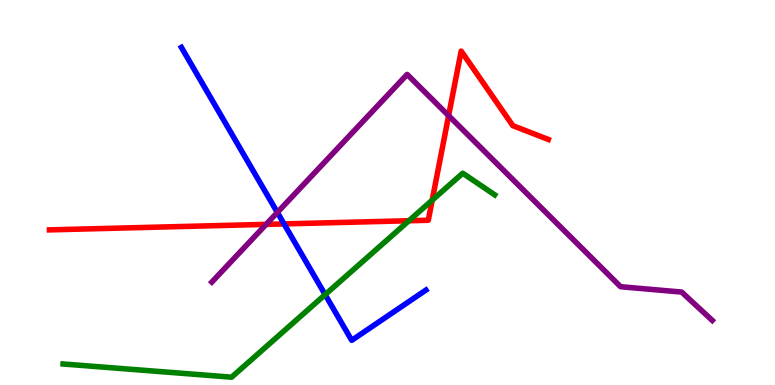[{'lines': ['blue', 'red'], 'intersections': [{'x': 3.66, 'y': 4.18}]}, {'lines': ['green', 'red'], 'intersections': [{'x': 5.28, 'y': 4.27}, {'x': 5.58, 'y': 4.8}]}, {'lines': ['purple', 'red'], 'intersections': [{'x': 3.43, 'y': 4.17}, {'x': 5.79, 'y': 7.0}]}, {'lines': ['blue', 'green'], 'intersections': [{'x': 4.2, 'y': 2.35}]}, {'lines': ['blue', 'purple'], 'intersections': [{'x': 3.58, 'y': 4.48}]}, {'lines': ['green', 'purple'], 'intersections': []}]